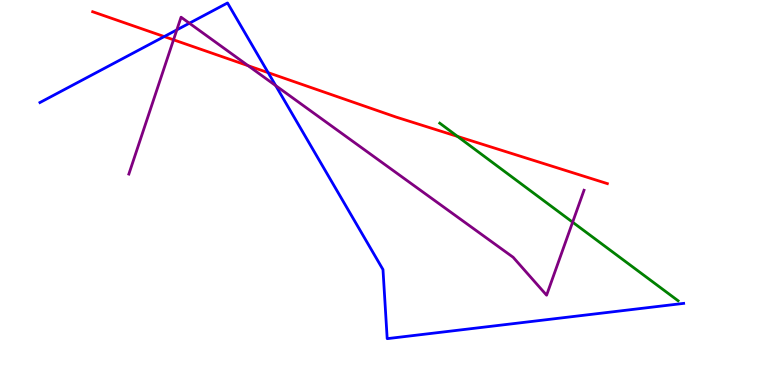[{'lines': ['blue', 'red'], 'intersections': [{'x': 2.12, 'y': 9.05}, {'x': 3.46, 'y': 8.11}]}, {'lines': ['green', 'red'], 'intersections': [{'x': 5.9, 'y': 6.46}]}, {'lines': ['purple', 'red'], 'intersections': [{'x': 2.24, 'y': 8.97}, {'x': 3.2, 'y': 8.29}]}, {'lines': ['blue', 'green'], 'intersections': []}, {'lines': ['blue', 'purple'], 'intersections': [{'x': 2.28, 'y': 9.22}, {'x': 2.44, 'y': 9.4}, {'x': 3.56, 'y': 7.78}]}, {'lines': ['green', 'purple'], 'intersections': [{'x': 7.39, 'y': 4.23}]}]